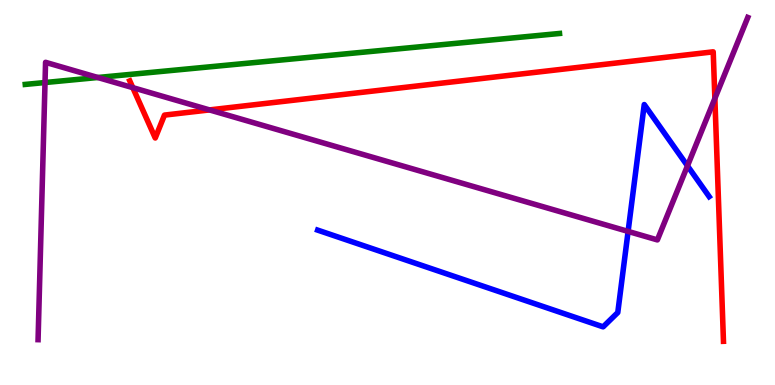[{'lines': ['blue', 'red'], 'intersections': []}, {'lines': ['green', 'red'], 'intersections': []}, {'lines': ['purple', 'red'], 'intersections': [{'x': 1.71, 'y': 7.72}, {'x': 2.7, 'y': 7.15}, {'x': 9.22, 'y': 7.44}]}, {'lines': ['blue', 'green'], 'intersections': []}, {'lines': ['blue', 'purple'], 'intersections': [{'x': 8.1, 'y': 3.99}, {'x': 8.87, 'y': 5.69}]}, {'lines': ['green', 'purple'], 'intersections': [{'x': 0.581, 'y': 7.86}, {'x': 1.26, 'y': 7.99}]}]